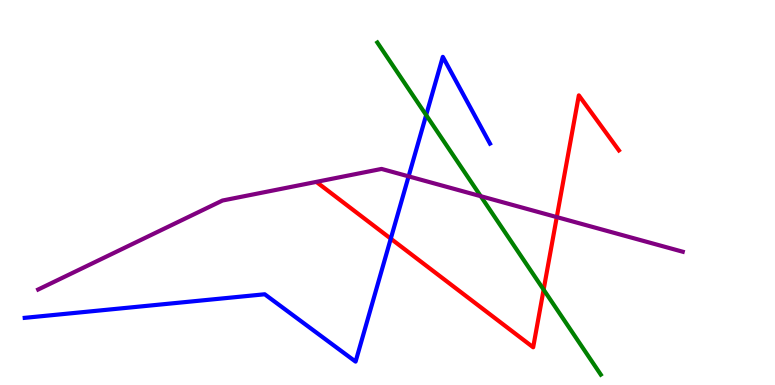[{'lines': ['blue', 'red'], 'intersections': [{'x': 5.04, 'y': 3.8}]}, {'lines': ['green', 'red'], 'intersections': [{'x': 7.01, 'y': 2.48}]}, {'lines': ['purple', 'red'], 'intersections': [{'x': 7.18, 'y': 4.36}]}, {'lines': ['blue', 'green'], 'intersections': [{'x': 5.5, 'y': 7.01}]}, {'lines': ['blue', 'purple'], 'intersections': [{'x': 5.27, 'y': 5.42}]}, {'lines': ['green', 'purple'], 'intersections': [{'x': 6.2, 'y': 4.9}]}]